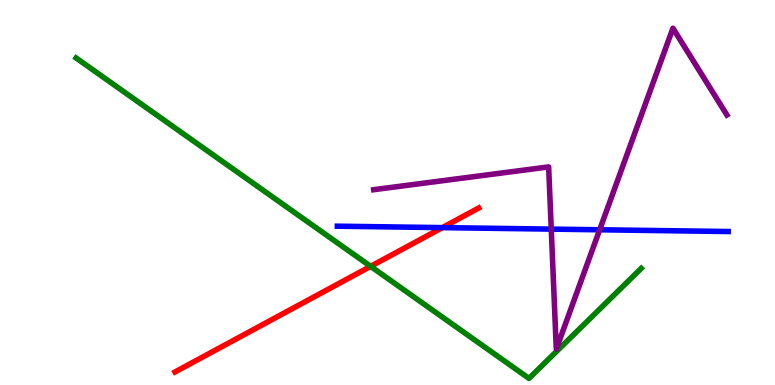[{'lines': ['blue', 'red'], 'intersections': [{'x': 5.71, 'y': 4.09}]}, {'lines': ['green', 'red'], 'intersections': [{'x': 4.78, 'y': 3.08}]}, {'lines': ['purple', 'red'], 'intersections': []}, {'lines': ['blue', 'green'], 'intersections': []}, {'lines': ['blue', 'purple'], 'intersections': [{'x': 7.11, 'y': 4.05}, {'x': 7.74, 'y': 4.03}]}, {'lines': ['green', 'purple'], 'intersections': []}]